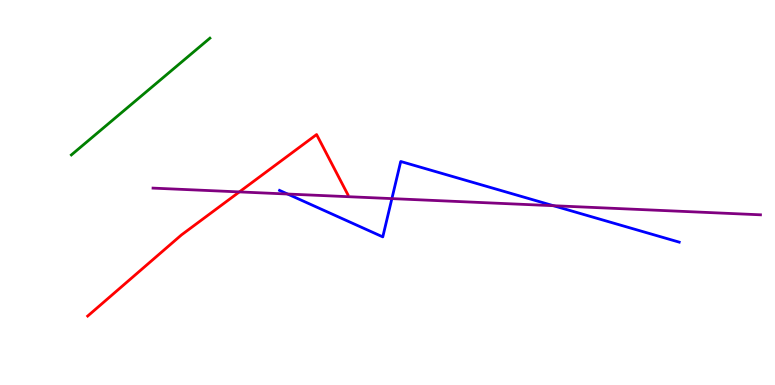[{'lines': ['blue', 'red'], 'intersections': []}, {'lines': ['green', 'red'], 'intersections': []}, {'lines': ['purple', 'red'], 'intersections': [{'x': 3.09, 'y': 5.02}]}, {'lines': ['blue', 'green'], 'intersections': []}, {'lines': ['blue', 'purple'], 'intersections': [{'x': 3.71, 'y': 4.96}, {'x': 5.06, 'y': 4.84}, {'x': 7.14, 'y': 4.66}]}, {'lines': ['green', 'purple'], 'intersections': []}]